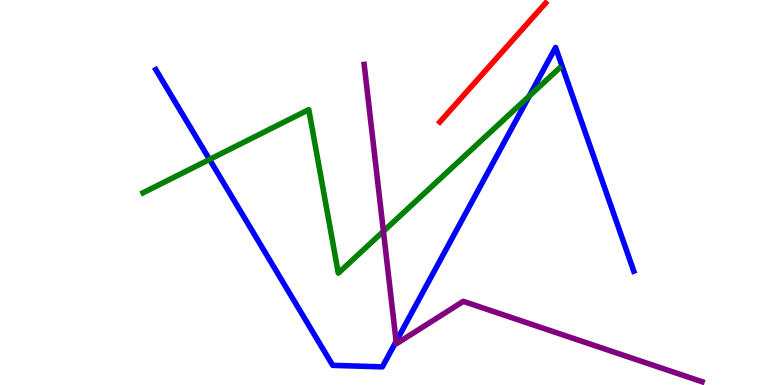[{'lines': ['blue', 'red'], 'intersections': []}, {'lines': ['green', 'red'], 'intersections': []}, {'lines': ['purple', 'red'], 'intersections': []}, {'lines': ['blue', 'green'], 'intersections': [{'x': 2.7, 'y': 5.86}, {'x': 6.83, 'y': 7.5}]}, {'lines': ['blue', 'purple'], 'intersections': [{'x': 5.11, 'y': 1.13}]}, {'lines': ['green', 'purple'], 'intersections': [{'x': 4.95, 'y': 3.99}]}]